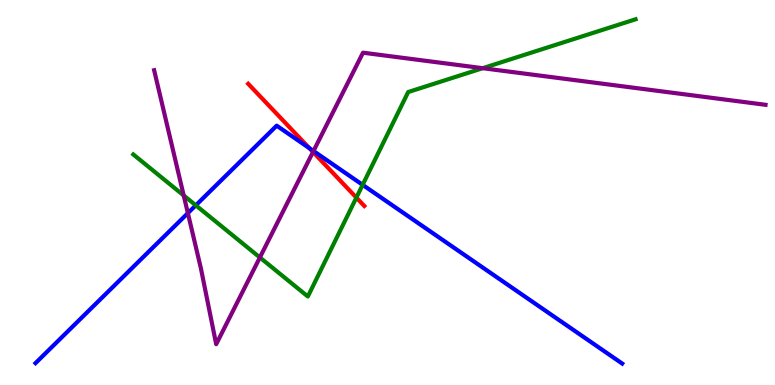[{'lines': ['blue', 'red'], 'intersections': [{'x': 3.99, 'y': 6.15}]}, {'lines': ['green', 'red'], 'intersections': [{'x': 4.6, 'y': 4.87}]}, {'lines': ['purple', 'red'], 'intersections': [{'x': 4.04, 'y': 6.05}]}, {'lines': ['blue', 'green'], 'intersections': [{'x': 2.53, 'y': 4.67}, {'x': 4.68, 'y': 5.2}]}, {'lines': ['blue', 'purple'], 'intersections': [{'x': 2.42, 'y': 4.46}, {'x': 4.05, 'y': 6.08}]}, {'lines': ['green', 'purple'], 'intersections': [{'x': 2.37, 'y': 4.92}, {'x': 3.35, 'y': 3.31}, {'x': 6.23, 'y': 8.23}]}]